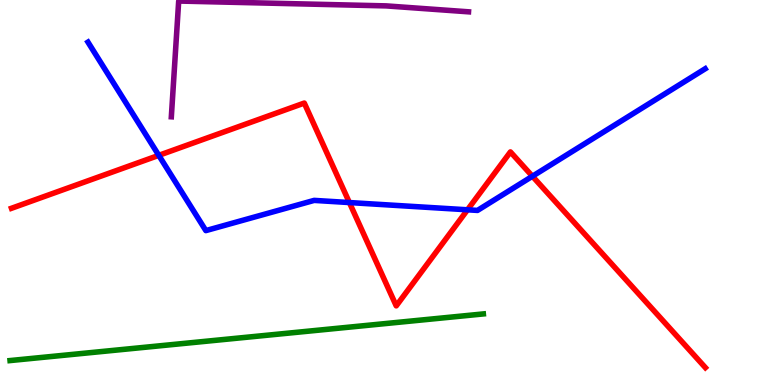[{'lines': ['blue', 'red'], 'intersections': [{'x': 2.05, 'y': 5.96}, {'x': 4.51, 'y': 4.74}, {'x': 6.03, 'y': 4.55}, {'x': 6.87, 'y': 5.42}]}, {'lines': ['green', 'red'], 'intersections': []}, {'lines': ['purple', 'red'], 'intersections': []}, {'lines': ['blue', 'green'], 'intersections': []}, {'lines': ['blue', 'purple'], 'intersections': []}, {'lines': ['green', 'purple'], 'intersections': []}]